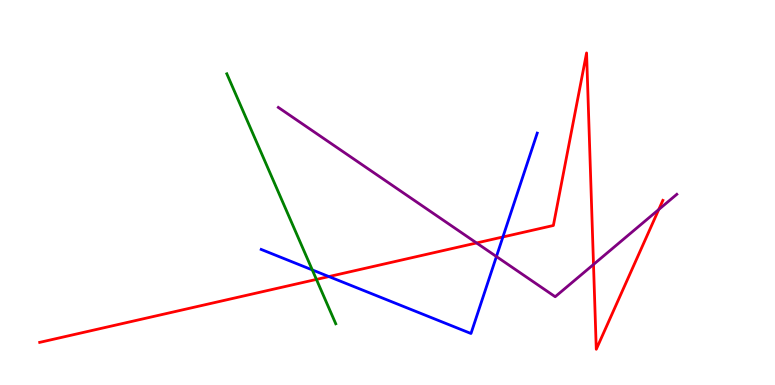[{'lines': ['blue', 'red'], 'intersections': [{'x': 4.24, 'y': 2.82}, {'x': 6.49, 'y': 3.84}]}, {'lines': ['green', 'red'], 'intersections': [{'x': 4.08, 'y': 2.74}]}, {'lines': ['purple', 'red'], 'intersections': [{'x': 6.15, 'y': 3.69}, {'x': 7.66, 'y': 3.13}, {'x': 8.5, 'y': 4.56}]}, {'lines': ['blue', 'green'], 'intersections': [{'x': 4.03, 'y': 2.99}]}, {'lines': ['blue', 'purple'], 'intersections': [{'x': 6.41, 'y': 3.34}]}, {'lines': ['green', 'purple'], 'intersections': []}]